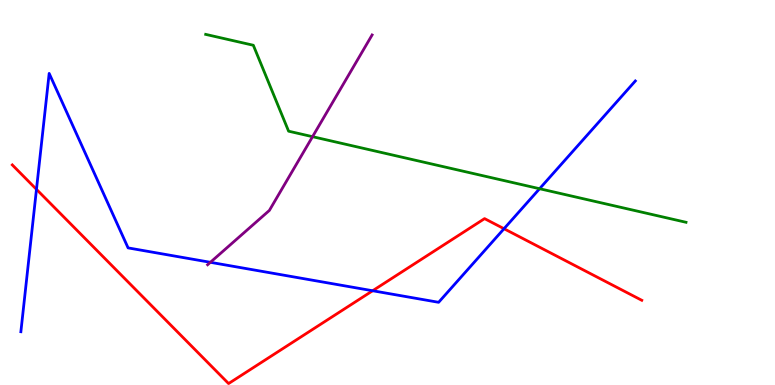[{'lines': ['blue', 'red'], 'intersections': [{'x': 0.471, 'y': 5.08}, {'x': 4.81, 'y': 2.45}, {'x': 6.5, 'y': 4.06}]}, {'lines': ['green', 'red'], 'intersections': []}, {'lines': ['purple', 'red'], 'intersections': []}, {'lines': ['blue', 'green'], 'intersections': [{'x': 6.96, 'y': 5.1}]}, {'lines': ['blue', 'purple'], 'intersections': [{'x': 2.71, 'y': 3.19}]}, {'lines': ['green', 'purple'], 'intersections': [{'x': 4.03, 'y': 6.45}]}]